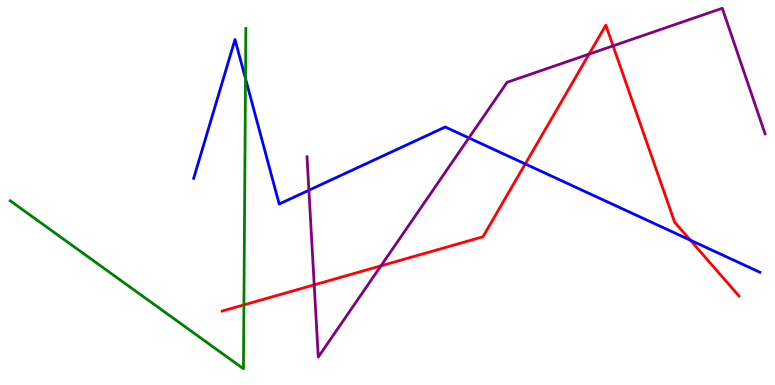[{'lines': ['blue', 'red'], 'intersections': [{'x': 6.78, 'y': 5.74}, {'x': 8.91, 'y': 3.76}]}, {'lines': ['green', 'red'], 'intersections': [{'x': 3.15, 'y': 2.08}]}, {'lines': ['purple', 'red'], 'intersections': [{'x': 4.05, 'y': 2.6}, {'x': 4.92, 'y': 3.1}, {'x': 7.6, 'y': 8.59}, {'x': 7.91, 'y': 8.81}]}, {'lines': ['blue', 'green'], 'intersections': [{'x': 3.17, 'y': 7.96}]}, {'lines': ['blue', 'purple'], 'intersections': [{'x': 3.99, 'y': 5.06}, {'x': 6.05, 'y': 6.42}]}, {'lines': ['green', 'purple'], 'intersections': []}]